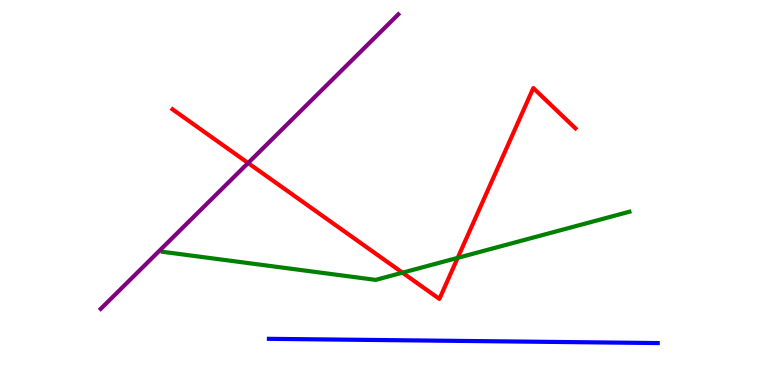[{'lines': ['blue', 'red'], 'intersections': []}, {'lines': ['green', 'red'], 'intersections': [{'x': 5.19, 'y': 2.92}, {'x': 5.91, 'y': 3.3}]}, {'lines': ['purple', 'red'], 'intersections': [{'x': 3.2, 'y': 5.77}]}, {'lines': ['blue', 'green'], 'intersections': []}, {'lines': ['blue', 'purple'], 'intersections': []}, {'lines': ['green', 'purple'], 'intersections': []}]